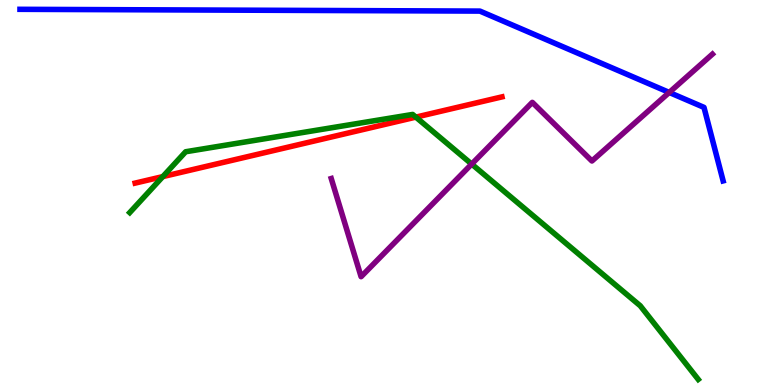[{'lines': ['blue', 'red'], 'intersections': []}, {'lines': ['green', 'red'], 'intersections': [{'x': 2.1, 'y': 5.41}, {'x': 5.37, 'y': 6.96}]}, {'lines': ['purple', 'red'], 'intersections': []}, {'lines': ['blue', 'green'], 'intersections': []}, {'lines': ['blue', 'purple'], 'intersections': [{'x': 8.64, 'y': 7.6}]}, {'lines': ['green', 'purple'], 'intersections': [{'x': 6.09, 'y': 5.74}]}]